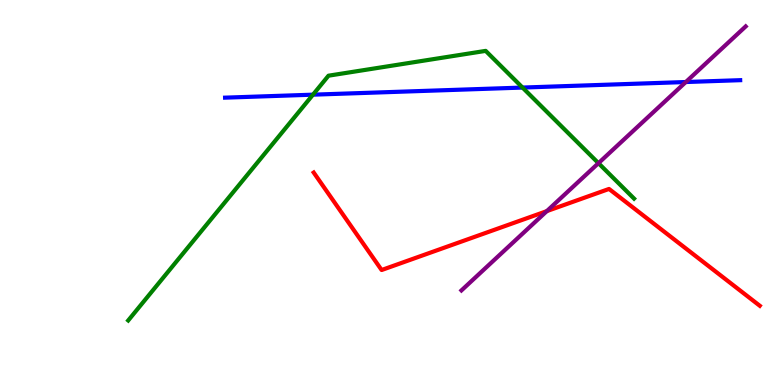[{'lines': ['blue', 'red'], 'intersections': []}, {'lines': ['green', 'red'], 'intersections': []}, {'lines': ['purple', 'red'], 'intersections': [{'x': 7.06, 'y': 4.52}]}, {'lines': ['blue', 'green'], 'intersections': [{'x': 4.04, 'y': 7.54}, {'x': 6.74, 'y': 7.73}]}, {'lines': ['blue', 'purple'], 'intersections': [{'x': 8.85, 'y': 7.87}]}, {'lines': ['green', 'purple'], 'intersections': [{'x': 7.72, 'y': 5.76}]}]